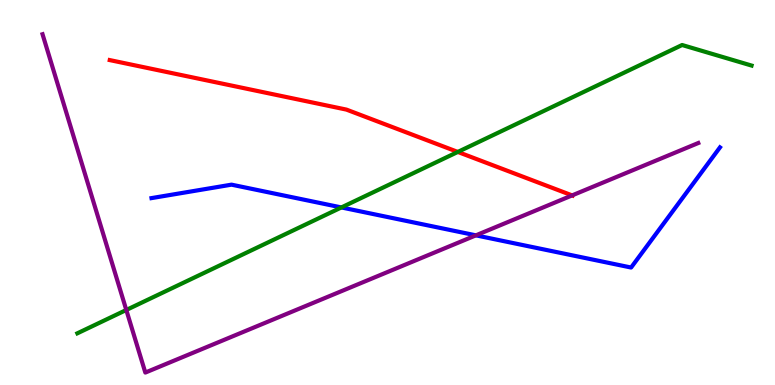[{'lines': ['blue', 'red'], 'intersections': []}, {'lines': ['green', 'red'], 'intersections': [{'x': 5.91, 'y': 6.05}]}, {'lines': ['purple', 'red'], 'intersections': [{'x': 7.38, 'y': 4.92}]}, {'lines': ['blue', 'green'], 'intersections': [{'x': 4.4, 'y': 4.61}]}, {'lines': ['blue', 'purple'], 'intersections': [{'x': 6.14, 'y': 3.89}]}, {'lines': ['green', 'purple'], 'intersections': [{'x': 1.63, 'y': 1.95}]}]